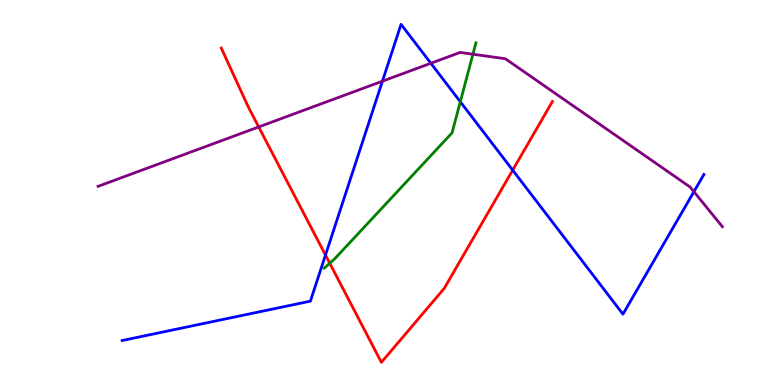[{'lines': ['blue', 'red'], 'intersections': [{'x': 4.2, 'y': 3.37}, {'x': 6.62, 'y': 5.58}]}, {'lines': ['green', 'red'], 'intersections': [{'x': 4.25, 'y': 3.16}]}, {'lines': ['purple', 'red'], 'intersections': [{'x': 3.34, 'y': 6.7}]}, {'lines': ['blue', 'green'], 'intersections': [{'x': 5.94, 'y': 7.36}]}, {'lines': ['blue', 'purple'], 'intersections': [{'x': 4.93, 'y': 7.89}, {'x': 5.56, 'y': 8.36}, {'x': 8.95, 'y': 5.02}]}, {'lines': ['green', 'purple'], 'intersections': [{'x': 6.1, 'y': 8.59}]}]